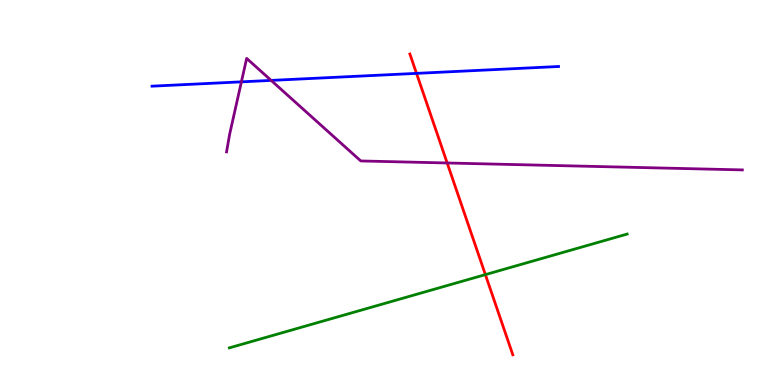[{'lines': ['blue', 'red'], 'intersections': [{'x': 5.37, 'y': 8.09}]}, {'lines': ['green', 'red'], 'intersections': [{'x': 6.26, 'y': 2.87}]}, {'lines': ['purple', 'red'], 'intersections': [{'x': 5.77, 'y': 5.77}]}, {'lines': ['blue', 'green'], 'intersections': []}, {'lines': ['blue', 'purple'], 'intersections': [{'x': 3.11, 'y': 7.87}, {'x': 3.5, 'y': 7.91}]}, {'lines': ['green', 'purple'], 'intersections': []}]